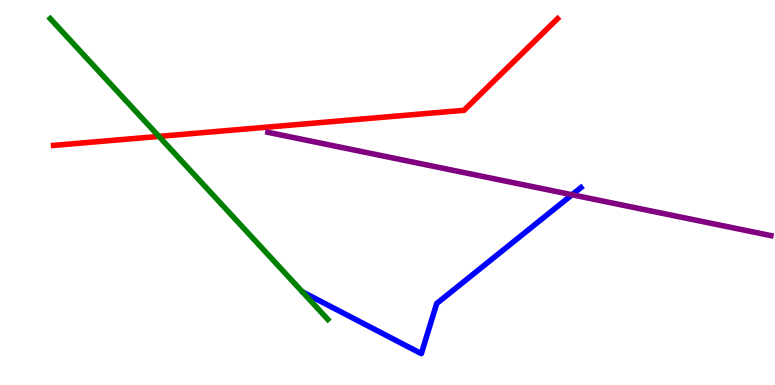[{'lines': ['blue', 'red'], 'intersections': []}, {'lines': ['green', 'red'], 'intersections': [{'x': 2.05, 'y': 6.46}]}, {'lines': ['purple', 'red'], 'intersections': []}, {'lines': ['blue', 'green'], 'intersections': []}, {'lines': ['blue', 'purple'], 'intersections': [{'x': 7.38, 'y': 4.94}]}, {'lines': ['green', 'purple'], 'intersections': []}]